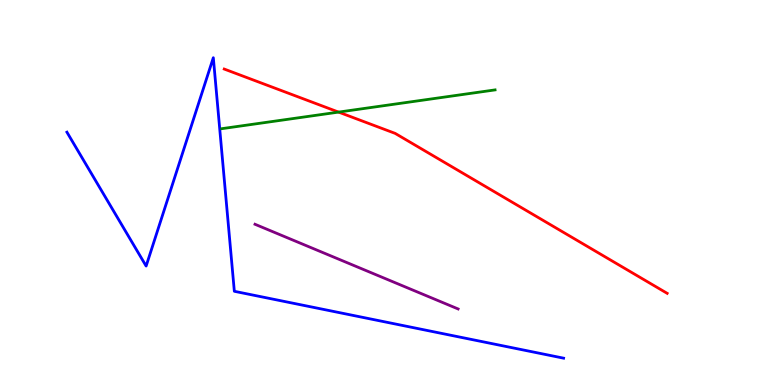[{'lines': ['blue', 'red'], 'intersections': []}, {'lines': ['green', 'red'], 'intersections': [{'x': 4.37, 'y': 7.09}]}, {'lines': ['purple', 'red'], 'intersections': []}, {'lines': ['blue', 'green'], 'intersections': []}, {'lines': ['blue', 'purple'], 'intersections': []}, {'lines': ['green', 'purple'], 'intersections': []}]